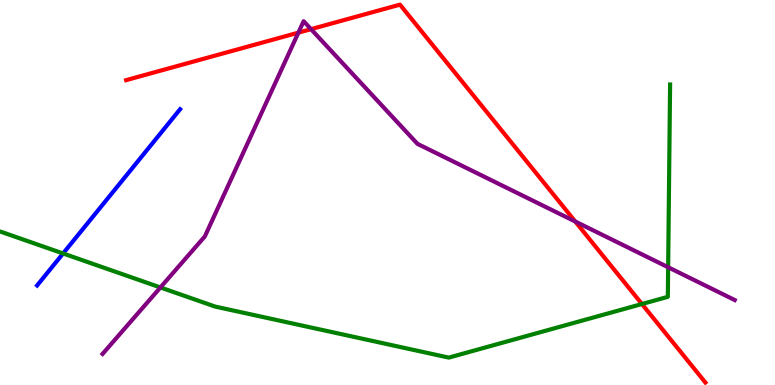[{'lines': ['blue', 'red'], 'intersections': []}, {'lines': ['green', 'red'], 'intersections': [{'x': 8.28, 'y': 2.1}]}, {'lines': ['purple', 'red'], 'intersections': [{'x': 3.85, 'y': 9.15}, {'x': 4.01, 'y': 9.24}, {'x': 7.42, 'y': 4.25}]}, {'lines': ['blue', 'green'], 'intersections': [{'x': 0.814, 'y': 3.42}]}, {'lines': ['blue', 'purple'], 'intersections': []}, {'lines': ['green', 'purple'], 'intersections': [{'x': 2.07, 'y': 2.53}, {'x': 8.62, 'y': 3.06}]}]